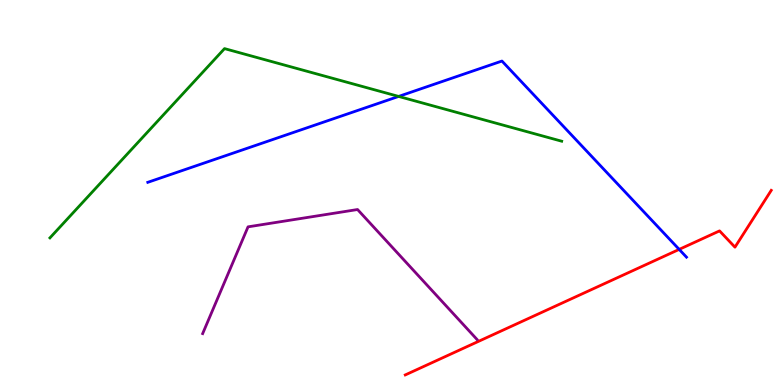[{'lines': ['blue', 'red'], 'intersections': [{'x': 8.76, 'y': 3.52}]}, {'lines': ['green', 'red'], 'intersections': []}, {'lines': ['purple', 'red'], 'intersections': []}, {'lines': ['blue', 'green'], 'intersections': [{'x': 5.14, 'y': 7.5}]}, {'lines': ['blue', 'purple'], 'intersections': []}, {'lines': ['green', 'purple'], 'intersections': []}]